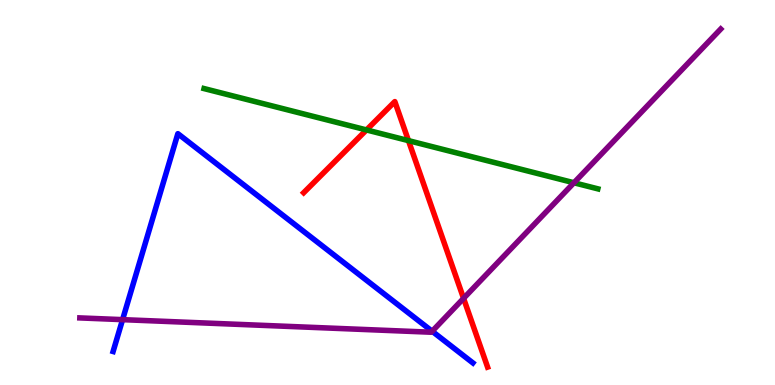[{'lines': ['blue', 'red'], 'intersections': []}, {'lines': ['green', 'red'], 'intersections': [{'x': 4.73, 'y': 6.63}, {'x': 5.27, 'y': 6.35}]}, {'lines': ['purple', 'red'], 'intersections': [{'x': 5.98, 'y': 2.25}]}, {'lines': ['blue', 'green'], 'intersections': []}, {'lines': ['blue', 'purple'], 'intersections': [{'x': 1.58, 'y': 1.7}, {'x': 5.58, 'y': 1.4}]}, {'lines': ['green', 'purple'], 'intersections': [{'x': 7.41, 'y': 5.25}]}]